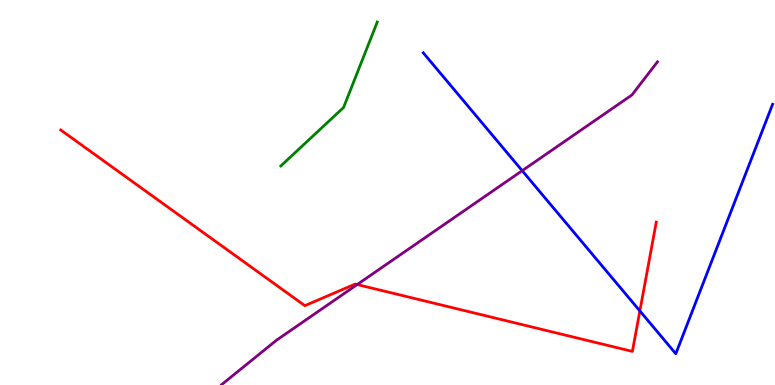[{'lines': ['blue', 'red'], 'intersections': [{'x': 8.26, 'y': 1.92}]}, {'lines': ['green', 'red'], 'intersections': []}, {'lines': ['purple', 'red'], 'intersections': [{'x': 4.61, 'y': 2.61}]}, {'lines': ['blue', 'green'], 'intersections': []}, {'lines': ['blue', 'purple'], 'intersections': [{'x': 6.74, 'y': 5.57}]}, {'lines': ['green', 'purple'], 'intersections': []}]